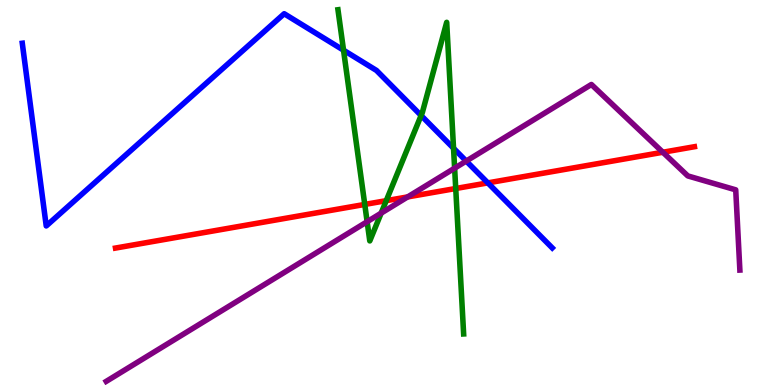[{'lines': ['blue', 'red'], 'intersections': [{'x': 6.29, 'y': 5.25}]}, {'lines': ['green', 'red'], 'intersections': [{'x': 4.71, 'y': 4.69}, {'x': 4.98, 'y': 4.79}, {'x': 5.88, 'y': 5.1}]}, {'lines': ['purple', 'red'], 'intersections': [{'x': 5.26, 'y': 4.89}, {'x': 8.55, 'y': 6.05}]}, {'lines': ['blue', 'green'], 'intersections': [{'x': 4.43, 'y': 8.7}, {'x': 5.43, 'y': 7.0}, {'x': 5.85, 'y': 6.15}]}, {'lines': ['blue', 'purple'], 'intersections': [{'x': 6.02, 'y': 5.82}]}, {'lines': ['green', 'purple'], 'intersections': [{'x': 4.74, 'y': 4.24}, {'x': 4.92, 'y': 4.46}, {'x': 5.87, 'y': 5.63}]}]